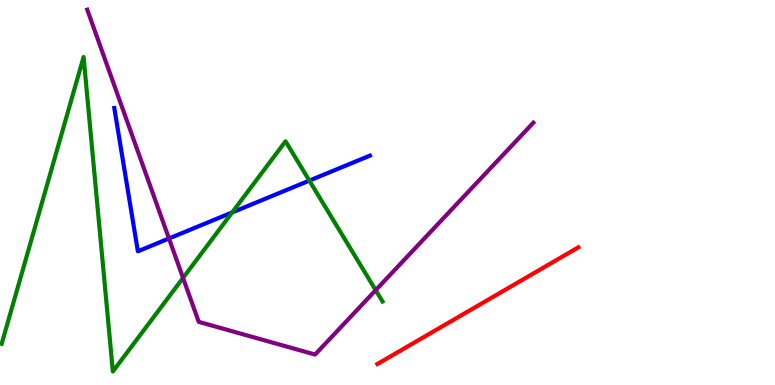[{'lines': ['blue', 'red'], 'intersections': []}, {'lines': ['green', 'red'], 'intersections': []}, {'lines': ['purple', 'red'], 'intersections': []}, {'lines': ['blue', 'green'], 'intersections': [{'x': 3.0, 'y': 4.48}, {'x': 3.99, 'y': 5.31}]}, {'lines': ['blue', 'purple'], 'intersections': [{'x': 2.18, 'y': 3.81}]}, {'lines': ['green', 'purple'], 'intersections': [{'x': 2.36, 'y': 2.78}, {'x': 4.85, 'y': 2.46}]}]